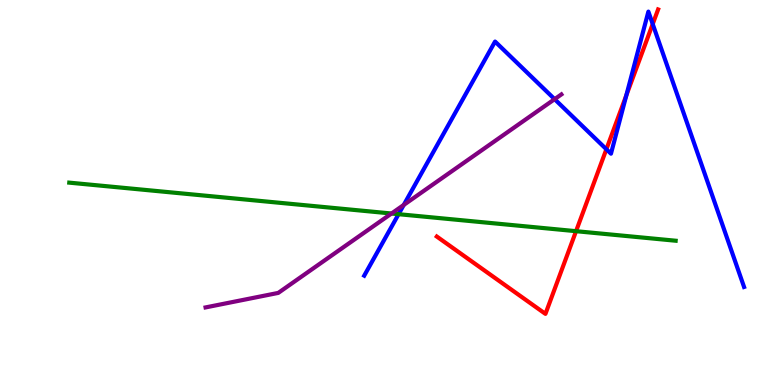[{'lines': ['blue', 'red'], 'intersections': [{'x': 7.82, 'y': 6.12}, {'x': 8.08, 'y': 7.53}, {'x': 8.42, 'y': 9.38}]}, {'lines': ['green', 'red'], 'intersections': [{'x': 7.43, 'y': 4.0}]}, {'lines': ['purple', 'red'], 'intersections': []}, {'lines': ['blue', 'green'], 'intersections': [{'x': 5.14, 'y': 4.44}]}, {'lines': ['blue', 'purple'], 'intersections': [{'x': 5.21, 'y': 4.68}, {'x': 7.16, 'y': 7.42}]}, {'lines': ['green', 'purple'], 'intersections': [{'x': 5.05, 'y': 4.45}]}]